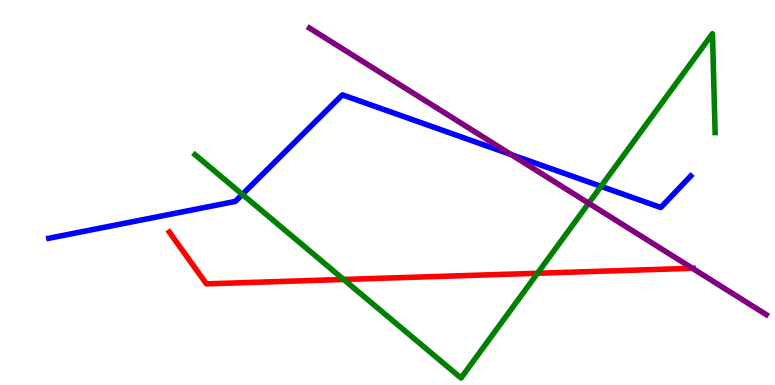[{'lines': ['blue', 'red'], 'intersections': []}, {'lines': ['green', 'red'], 'intersections': [{'x': 4.43, 'y': 2.74}, {'x': 6.94, 'y': 2.9}]}, {'lines': ['purple', 'red'], 'intersections': [{'x': 8.93, 'y': 3.03}]}, {'lines': ['blue', 'green'], 'intersections': [{'x': 3.13, 'y': 4.95}, {'x': 7.75, 'y': 5.16}]}, {'lines': ['blue', 'purple'], 'intersections': [{'x': 6.59, 'y': 5.99}]}, {'lines': ['green', 'purple'], 'intersections': [{'x': 7.6, 'y': 4.72}]}]